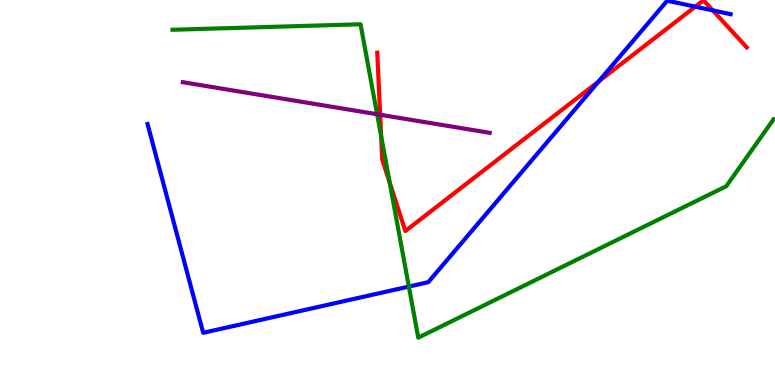[{'lines': ['blue', 'red'], 'intersections': [{'x': 7.73, 'y': 7.89}, {'x': 8.97, 'y': 9.83}, {'x': 9.2, 'y': 9.73}]}, {'lines': ['green', 'red'], 'intersections': [{'x': 4.92, 'y': 6.46}, {'x': 5.03, 'y': 5.26}]}, {'lines': ['purple', 'red'], 'intersections': [{'x': 4.91, 'y': 7.02}]}, {'lines': ['blue', 'green'], 'intersections': [{'x': 5.28, 'y': 2.56}]}, {'lines': ['blue', 'purple'], 'intersections': []}, {'lines': ['green', 'purple'], 'intersections': [{'x': 4.87, 'y': 7.03}]}]